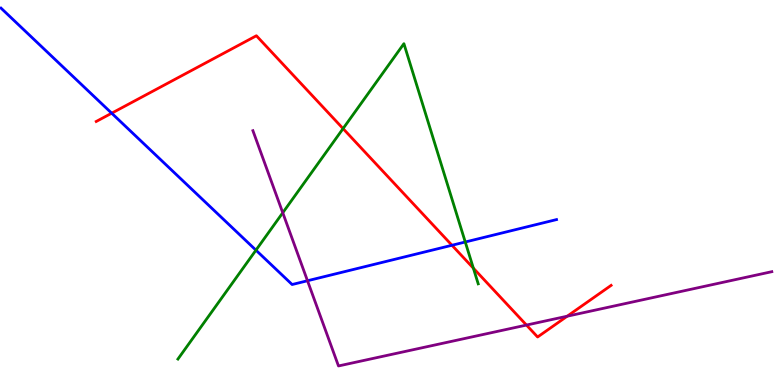[{'lines': ['blue', 'red'], 'intersections': [{'x': 1.44, 'y': 7.06}, {'x': 5.83, 'y': 3.63}]}, {'lines': ['green', 'red'], 'intersections': [{'x': 4.43, 'y': 6.66}, {'x': 6.11, 'y': 3.03}]}, {'lines': ['purple', 'red'], 'intersections': [{'x': 6.79, 'y': 1.56}, {'x': 7.32, 'y': 1.79}]}, {'lines': ['blue', 'green'], 'intersections': [{'x': 3.3, 'y': 3.5}, {'x': 6.0, 'y': 3.71}]}, {'lines': ['blue', 'purple'], 'intersections': [{'x': 3.97, 'y': 2.71}]}, {'lines': ['green', 'purple'], 'intersections': [{'x': 3.65, 'y': 4.47}]}]